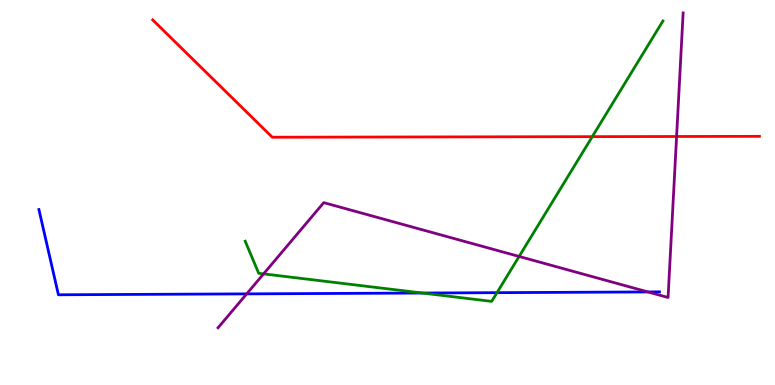[{'lines': ['blue', 'red'], 'intersections': []}, {'lines': ['green', 'red'], 'intersections': [{'x': 7.64, 'y': 6.45}]}, {'lines': ['purple', 'red'], 'intersections': [{'x': 8.73, 'y': 6.45}]}, {'lines': ['blue', 'green'], 'intersections': [{'x': 5.45, 'y': 2.39}, {'x': 6.41, 'y': 2.4}]}, {'lines': ['blue', 'purple'], 'intersections': [{'x': 3.18, 'y': 2.37}, {'x': 8.36, 'y': 2.42}]}, {'lines': ['green', 'purple'], 'intersections': [{'x': 3.4, 'y': 2.89}, {'x': 6.7, 'y': 3.34}]}]